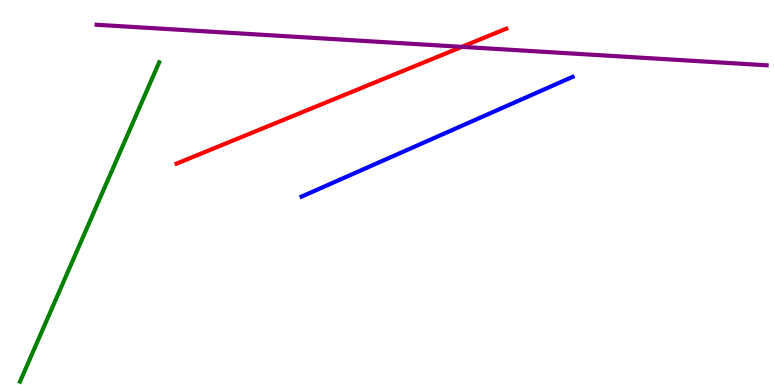[{'lines': ['blue', 'red'], 'intersections': []}, {'lines': ['green', 'red'], 'intersections': []}, {'lines': ['purple', 'red'], 'intersections': [{'x': 5.96, 'y': 8.78}]}, {'lines': ['blue', 'green'], 'intersections': []}, {'lines': ['blue', 'purple'], 'intersections': []}, {'lines': ['green', 'purple'], 'intersections': []}]